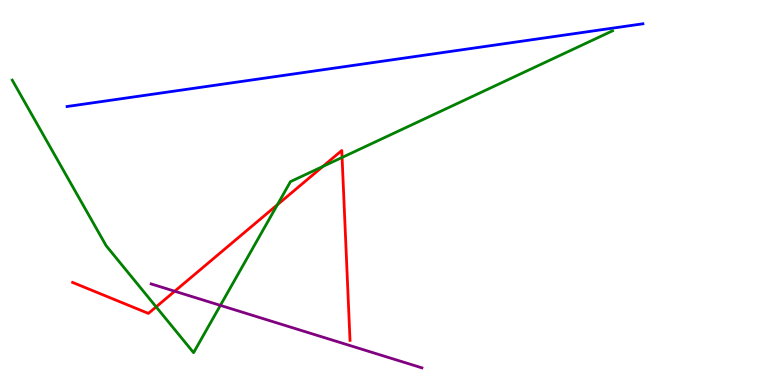[{'lines': ['blue', 'red'], 'intersections': []}, {'lines': ['green', 'red'], 'intersections': [{'x': 2.01, 'y': 2.03}, {'x': 3.58, 'y': 4.68}, {'x': 4.17, 'y': 5.68}, {'x': 4.41, 'y': 5.91}]}, {'lines': ['purple', 'red'], 'intersections': [{'x': 2.25, 'y': 2.44}]}, {'lines': ['blue', 'green'], 'intersections': []}, {'lines': ['blue', 'purple'], 'intersections': []}, {'lines': ['green', 'purple'], 'intersections': [{'x': 2.84, 'y': 2.07}]}]